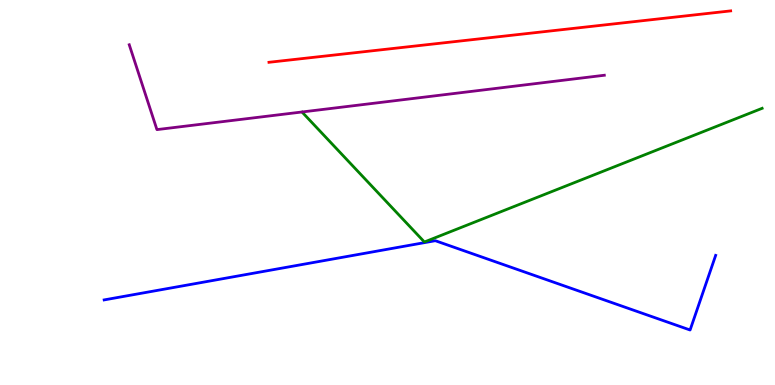[{'lines': ['blue', 'red'], 'intersections': []}, {'lines': ['green', 'red'], 'intersections': []}, {'lines': ['purple', 'red'], 'intersections': []}, {'lines': ['blue', 'green'], 'intersections': []}, {'lines': ['blue', 'purple'], 'intersections': []}, {'lines': ['green', 'purple'], 'intersections': []}]